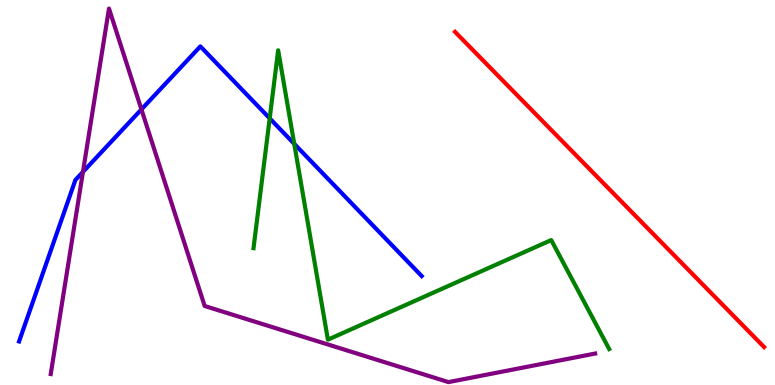[{'lines': ['blue', 'red'], 'intersections': []}, {'lines': ['green', 'red'], 'intersections': []}, {'lines': ['purple', 'red'], 'intersections': []}, {'lines': ['blue', 'green'], 'intersections': [{'x': 3.48, 'y': 6.93}, {'x': 3.8, 'y': 6.26}]}, {'lines': ['blue', 'purple'], 'intersections': [{'x': 1.07, 'y': 5.53}, {'x': 1.82, 'y': 7.16}]}, {'lines': ['green', 'purple'], 'intersections': []}]